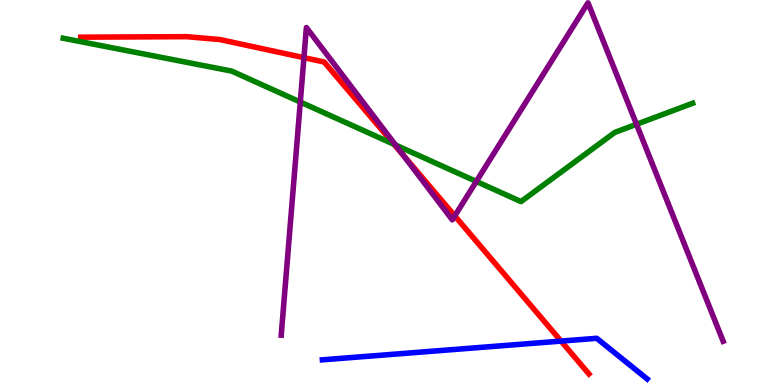[{'lines': ['blue', 'red'], 'intersections': [{'x': 7.24, 'y': 1.14}]}, {'lines': ['green', 'red'], 'intersections': [{'x': 5.08, 'y': 6.25}]}, {'lines': ['purple', 'red'], 'intersections': [{'x': 3.92, 'y': 8.5}, {'x': 5.2, 'y': 5.97}, {'x': 5.87, 'y': 4.39}]}, {'lines': ['blue', 'green'], 'intersections': []}, {'lines': ['blue', 'purple'], 'intersections': []}, {'lines': ['green', 'purple'], 'intersections': [{'x': 3.87, 'y': 7.35}, {'x': 5.1, 'y': 6.23}, {'x': 6.15, 'y': 5.29}, {'x': 8.21, 'y': 6.77}]}]